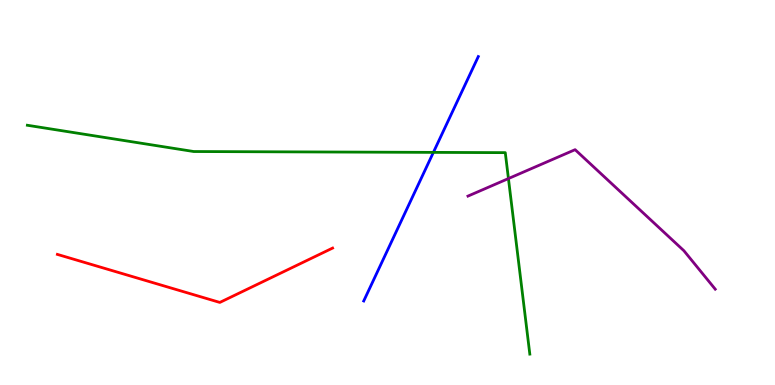[{'lines': ['blue', 'red'], 'intersections': []}, {'lines': ['green', 'red'], 'intersections': []}, {'lines': ['purple', 'red'], 'intersections': []}, {'lines': ['blue', 'green'], 'intersections': [{'x': 5.59, 'y': 6.04}]}, {'lines': ['blue', 'purple'], 'intersections': []}, {'lines': ['green', 'purple'], 'intersections': [{'x': 6.56, 'y': 5.36}]}]